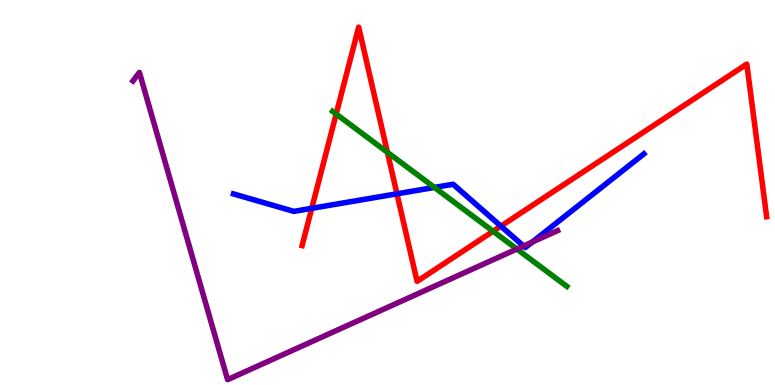[{'lines': ['blue', 'red'], 'intersections': [{'x': 4.02, 'y': 4.59}, {'x': 5.12, 'y': 4.97}, {'x': 6.46, 'y': 4.13}]}, {'lines': ['green', 'red'], 'intersections': [{'x': 4.34, 'y': 7.04}, {'x': 5.0, 'y': 6.04}, {'x': 6.36, 'y': 3.99}]}, {'lines': ['purple', 'red'], 'intersections': []}, {'lines': ['blue', 'green'], 'intersections': [{'x': 5.61, 'y': 5.13}]}, {'lines': ['blue', 'purple'], 'intersections': [{'x': 6.76, 'y': 3.61}, {'x': 6.87, 'y': 3.71}]}, {'lines': ['green', 'purple'], 'intersections': [{'x': 6.67, 'y': 3.53}]}]